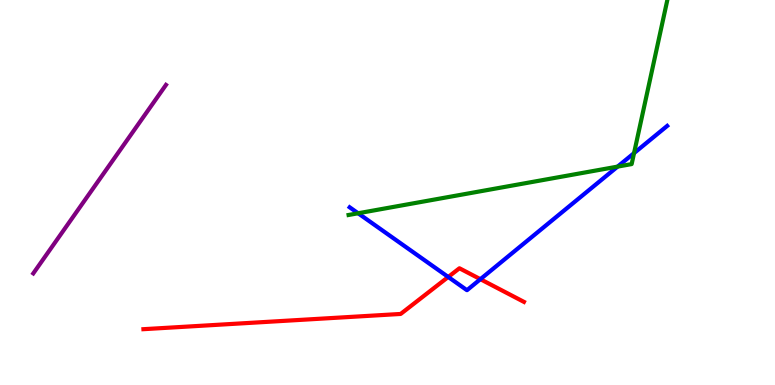[{'lines': ['blue', 'red'], 'intersections': [{'x': 5.78, 'y': 2.81}, {'x': 6.2, 'y': 2.75}]}, {'lines': ['green', 'red'], 'intersections': []}, {'lines': ['purple', 'red'], 'intersections': []}, {'lines': ['blue', 'green'], 'intersections': [{'x': 4.62, 'y': 4.46}, {'x': 7.97, 'y': 5.67}, {'x': 8.18, 'y': 6.02}]}, {'lines': ['blue', 'purple'], 'intersections': []}, {'lines': ['green', 'purple'], 'intersections': []}]